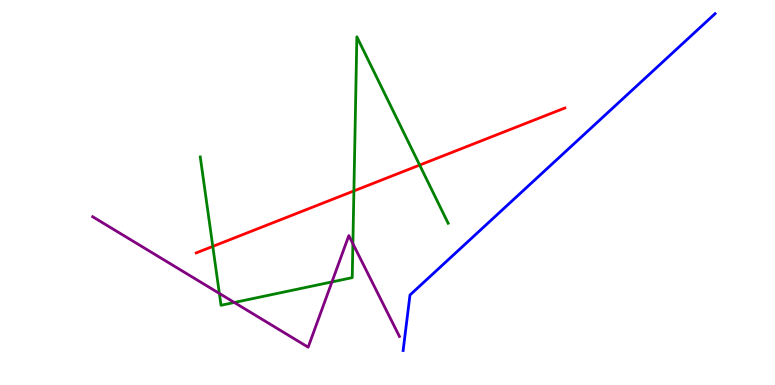[{'lines': ['blue', 'red'], 'intersections': []}, {'lines': ['green', 'red'], 'intersections': [{'x': 2.75, 'y': 3.6}, {'x': 4.57, 'y': 5.04}, {'x': 5.42, 'y': 5.71}]}, {'lines': ['purple', 'red'], 'intersections': []}, {'lines': ['blue', 'green'], 'intersections': []}, {'lines': ['blue', 'purple'], 'intersections': []}, {'lines': ['green', 'purple'], 'intersections': [{'x': 2.83, 'y': 2.38}, {'x': 3.02, 'y': 2.14}, {'x': 4.28, 'y': 2.68}, {'x': 4.55, 'y': 3.67}]}]